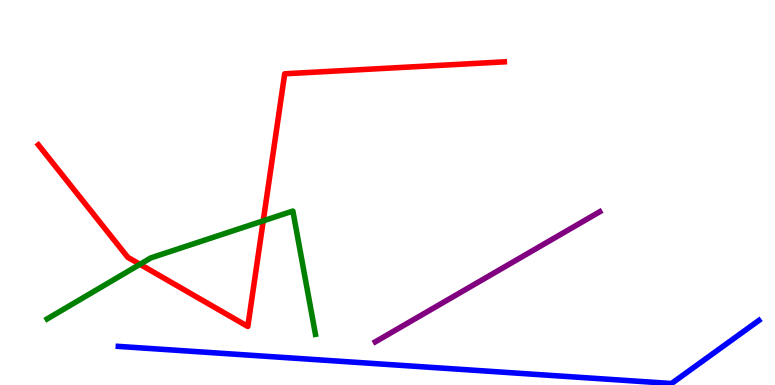[{'lines': ['blue', 'red'], 'intersections': []}, {'lines': ['green', 'red'], 'intersections': [{'x': 1.81, 'y': 3.13}, {'x': 3.4, 'y': 4.26}]}, {'lines': ['purple', 'red'], 'intersections': []}, {'lines': ['blue', 'green'], 'intersections': []}, {'lines': ['blue', 'purple'], 'intersections': []}, {'lines': ['green', 'purple'], 'intersections': []}]